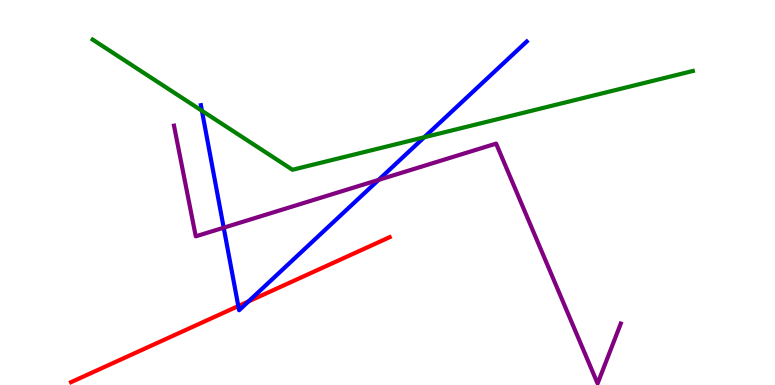[{'lines': ['blue', 'red'], 'intersections': [{'x': 3.07, 'y': 2.05}, {'x': 3.21, 'y': 2.17}]}, {'lines': ['green', 'red'], 'intersections': []}, {'lines': ['purple', 'red'], 'intersections': []}, {'lines': ['blue', 'green'], 'intersections': [{'x': 2.61, 'y': 7.12}, {'x': 5.47, 'y': 6.44}]}, {'lines': ['blue', 'purple'], 'intersections': [{'x': 2.89, 'y': 4.09}, {'x': 4.89, 'y': 5.33}]}, {'lines': ['green', 'purple'], 'intersections': []}]